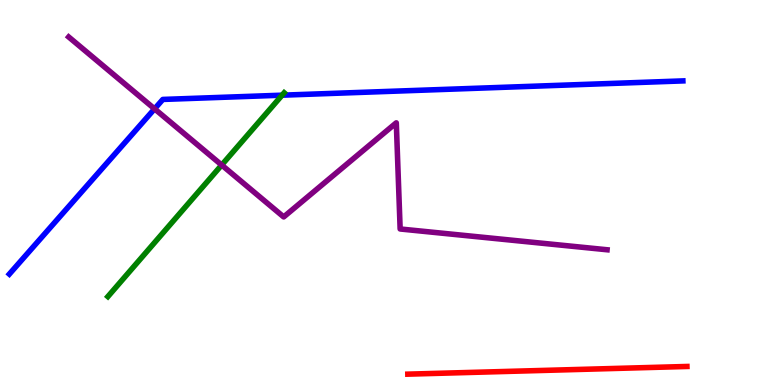[{'lines': ['blue', 'red'], 'intersections': []}, {'lines': ['green', 'red'], 'intersections': []}, {'lines': ['purple', 'red'], 'intersections': []}, {'lines': ['blue', 'green'], 'intersections': [{'x': 3.64, 'y': 7.53}]}, {'lines': ['blue', 'purple'], 'intersections': [{'x': 1.99, 'y': 7.17}]}, {'lines': ['green', 'purple'], 'intersections': [{'x': 2.86, 'y': 5.71}]}]